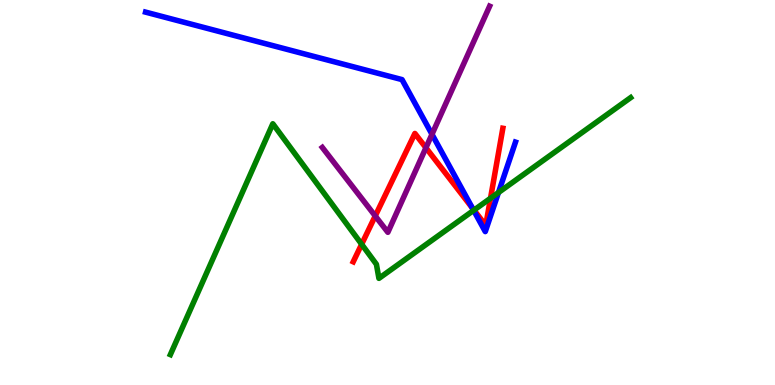[{'lines': ['blue', 'red'], 'intersections': [{'x': 6.09, 'y': 4.6}]}, {'lines': ['green', 'red'], 'intersections': [{'x': 4.67, 'y': 3.66}, {'x': 6.12, 'y': 4.54}, {'x': 6.33, 'y': 4.85}]}, {'lines': ['purple', 'red'], 'intersections': [{'x': 4.84, 'y': 4.39}, {'x': 5.5, 'y': 6.16}]}, {'lines': ['blue', 'green'], 'intersections': [{'x': 6.11, 'y': 4.54}, {'x': 6.43, 'y': 5.0}]}, {'lines': ['blue', 'purple'], 'intersections': [{'x': 5.57, 'y': 6.51}]}, {'lines': ['green', 'purple'], 'intersections': []}]